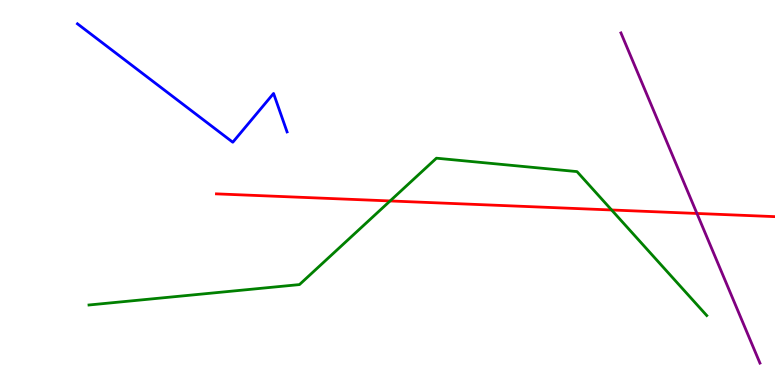[{'lines': ['blue', 'red'], 'intersections': []}, {'lines': ['green', 'red'], 'intersections': [{'x': 5.03, 'y': 4.78}, {'x': 7.89, 'y': 4.55}]}, {'lines': ['purple', 'red'], 'intersections': [{'x': 8.99, 'y': 4.46}]}, {'lines': ['blue', 'green'], 'intersections': []}, {'lines': ['blue', 'purple'], 'intersections': []}, {'lines': ['green', 'purple'], 'intersections': []}]